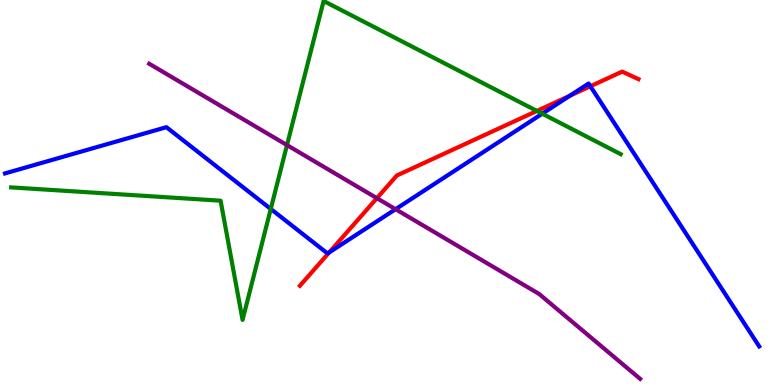[{'lines': ['blue', 'red'], 'intersections': [{'x': 4.25, 'y': 3.44}, {'x': 7.35, 'y': 7.51}, {'x': 7.62, 'y': 7.76}]}, {'lines': ['green', 'red'], 'intersections': [{'x': 6.93, 'y': 7.12}]}, {'lines': ['purple', 'red'], 'intersections': [{'x': 4.86, 'y': 4.85}]}, {'lines': ['blue', 'green'], 'intersections': [{'x': 3.49, 'y': 4.57}, {'x': 7.0, 'y': 7.05}]}, {'lines': ['blue', 'purple'], 'intersections': [{'x': 5.1, 'y': 4.57}]}, {'lines': ['green', 'purple'], 'intersections': [{'x': 3.7, 'y': 6.23}]}]